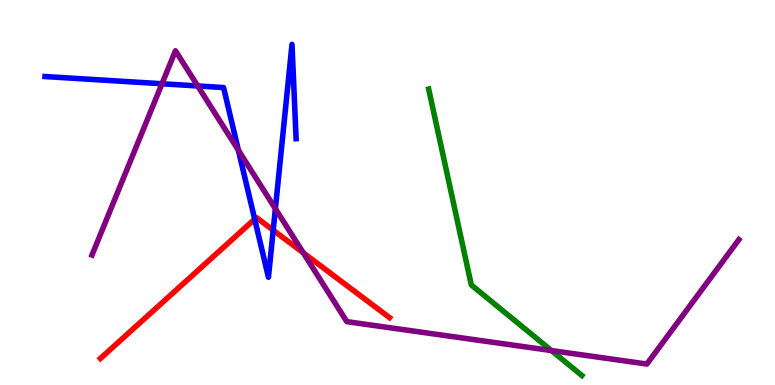[{'lines': ['blue', 'red'], 'intersections': [{'x': 3.29, 'y': 4.31}, {'x': 3.53, 'y': 4.02}]}, {'lines': ['green', 'red'], 'intersections': []}, {'lines': ['purple', 'red'], 'intersections': [{'x': 3.91, 'y': 3.43}]}, {'lines': ['blue', 'green'], 'intersections': []}, {'lines': ['blue', 'purple'], 'intersections': [{'x': 2.09, 'y': 7.82}, {'x': 2.55, 'y': 7.77}, {'x': 3.08, 'y': 6.1}, {'x': 3.55, 'y': 4.58}]}, {'lines': ['green', 'purple'], 'intersections': [{'x': 7.12, 'y': 0.895}]}]